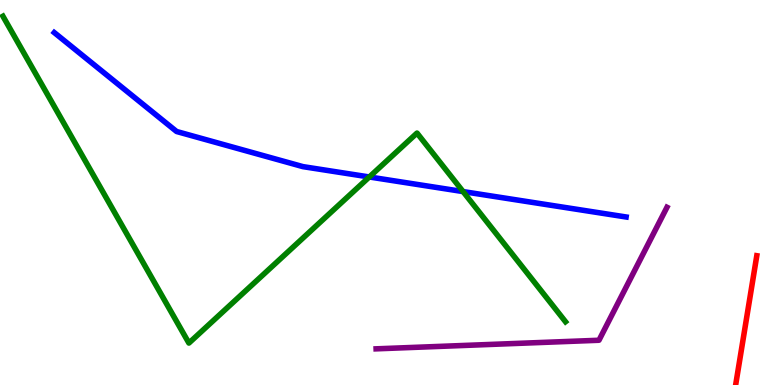[{'lines': ['blue', 'red'], 'intersections': []}, {'lines': ['green', 'red'], 'intersections': []}, {'lines': ['purple', 'red'], 'intersections': []}, {'lines': ['blue', 'green'], 'intersections': [{'x': 4.77, 'y': 5.4}, {'x': 5.98, 'y': 5.02}]}, {'lines': ['blue', 'purple'], 'intersections': []}, {'lines': ['green', 'purple'], 'intersections': []}]